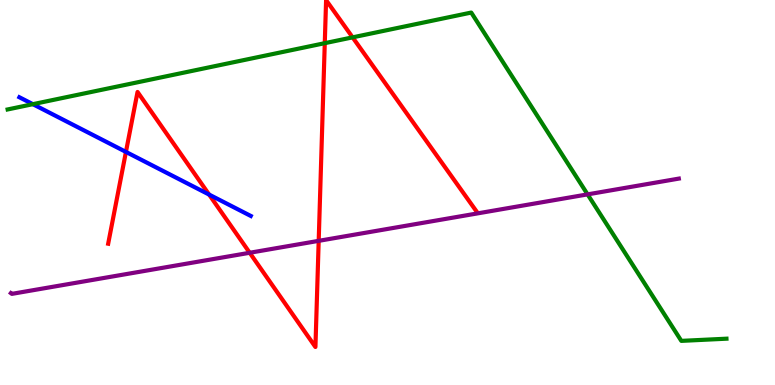[{'lines': ['blue', 'red'], 'intersections': [{'x': 1.63, 'y': 6.05}, {'x': 2.7, 'y': 4.95}]}, {'lines': ['green', 'red'], 'intersections': [{'x': 4.19, 'y': 8.88}, {'x': 4.55, 'y': 9.03}]}, {'lines': ['purple', 'red'], 'intersections': [{'x': 3.22, 'y': 3.43}, {'x': 4.11, 'y': 3.74}]}, {'lines': ['blue', 'green'], 'intersections': [{'x': 0.424, 'y': 7.29}]}, {'lines': ['blue', 'purple'], 'intersections': []}, {'lines': ['green', 'purple'], 'intersections': [{'x': 7.58, 'y': 4.95}]}]